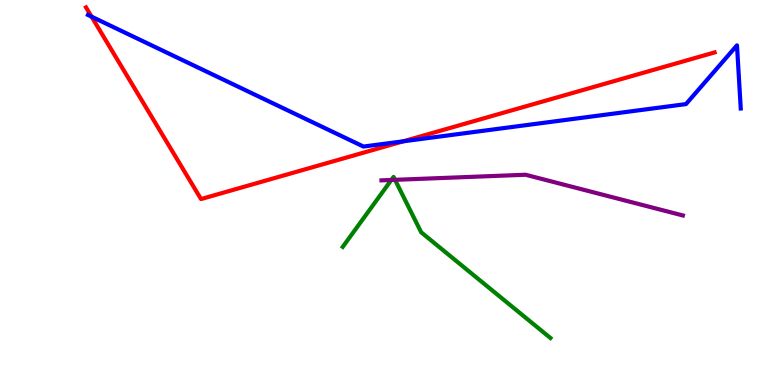[{'lines': ['blue', 'red'], 'intersections': [{'x': 1.18, 'y': 9.57}, {'x': 5.2, 'y': 6.33}]}, {'lines': ['green', 'red'], 'intersections': []}, {'lines': ['purple', 'red'], 'intersections': []}, {'lines': ['blue', 'green'], 'intersections': []}, {'lines': ['blue', 'purple'], 'intersections': []}, {'lines': ['green', 'purple'], 'intersections': [{'x': 5.05, 'y': 5.33}, {'x': 5.1, 'y': 5.33}]}]